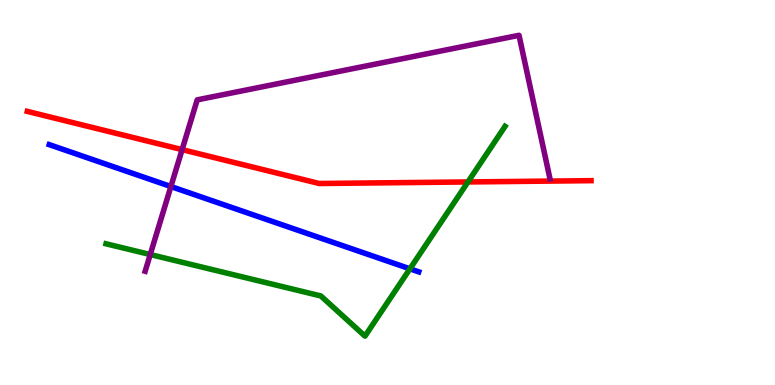[{'lines': ['blue', 'red'], 'intersections': []}, {'lines': ['green', 'red'], 'intersections': [{'x': 6.04, 'y': 5.27}]}, {'lines': ['purple', 'red'], 'intersections': [{'x': 2.35, 'y': 6.11}]}, {'lines': ['blue', 'green'], 'intersections': [{'x': 5.29, 'y': 3.02}]}, {'lines': ['blue', 'purple'], 'intersections': [{'x': 2.21, 'y': 5.16}]}, {'lines': ['green', 'purple'], 'intersections': [{'x': 1.94, 'y': 3.39}]}]